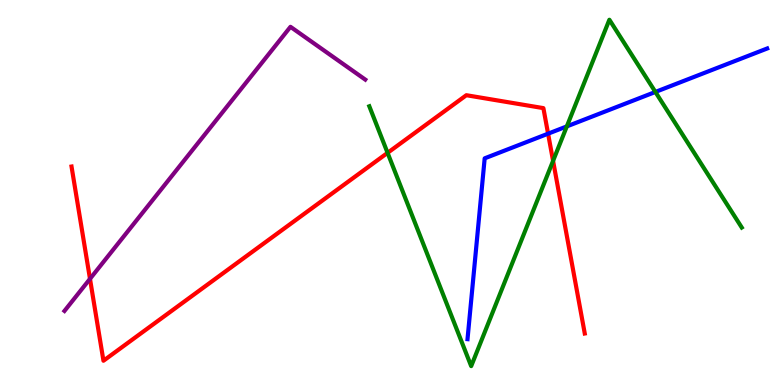[{'lines': ['blue', 'red'], 'intersections': [{'x': 7.07, 'y': 6.53}]}, {'lines': ['green', 'red'], 'intersections': [{'x': 5.0, 'y': 6.03}, {'x': 7.14, 'y': 5.82}]}, {'lines': ['purple', 'red'], 'intersections': [{'x': 1.16, 'y': 2.76}]}, {'lines': ['blue', 'green'], 'intersections': [{'x': 7.31, 'y': 6.72}, {'x': 8.46, 'y': 7.61}]}, {'lines': ['blue', 'purple'], 'intersections': []}, {'lines': ['green', 'purple'], 'intersections': []}]